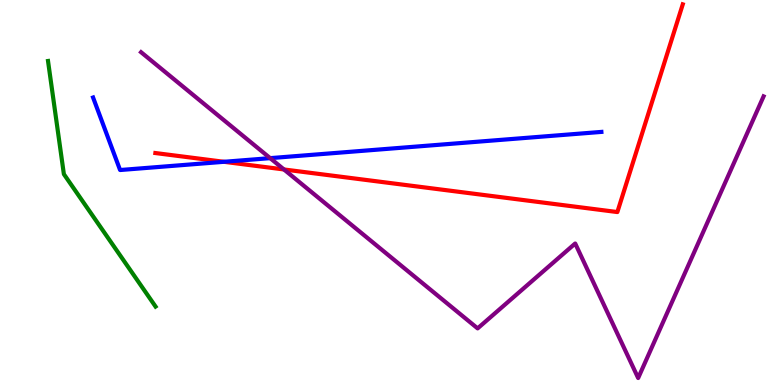[{'lines': ['blue', 'red'], 'intersections': [{'x': 2.89, 'y': 5.8}]}, {'lines': ['green', 'red'], 'intersections': []}, {'lines': ['purple', 'red'], 'intersections': [{'x': 3.66, 'y': 5.6}]}, {'lines': ['blue', 'green'], 'intersections': []}, {'lines': ['blue', 'purple'], 'intersections': [{'x': 3.49, 'y': 5.89}]}, {'lines': ['green', 'purple'], 'intersections': []}]